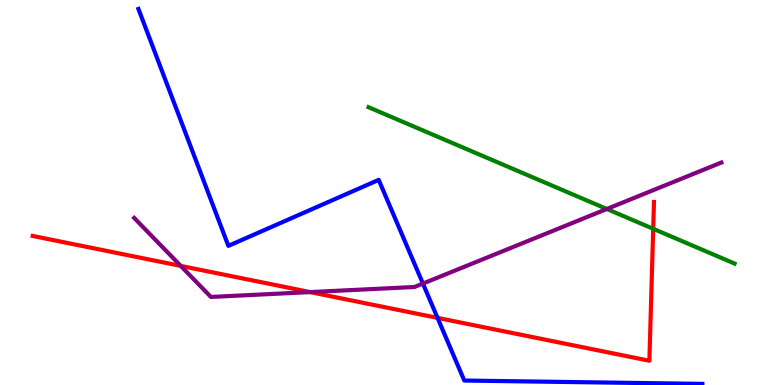[{'lines': ['blue', 'red'], 'intersections': [{'x': 5.65, 'y': 1.74}]}, {'lines': ['green', 'red'], 'intersections': [{'x': 8.43, 'y': 4.06}]}, {'lines': ['purple', 'red'], 'intersections': [{'x': 2.33, 'y': 3.09}, {'x': 4.0, 'y': 2.41}]}, {'lines': ['blue', 'green'], 'intersections': []}, {'lines': ['blue', 'purple'], 'intersections': [{'x': 5.46, 'y': 2.63}]}, {'lines': ['green', 'purple'], 'intersections': [{'x': 7.83, 'y': 4.57}]}]